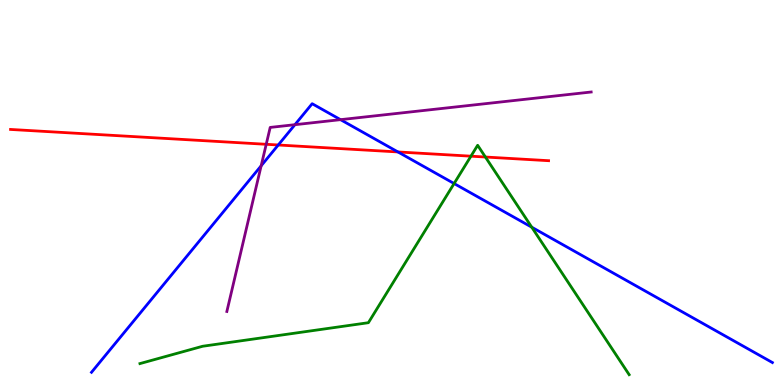[{'lines': ['blue', 'red'], 'intersections': [{'x': 3.59, 'y': 6.23}, {'x': 5.13, 'y': 6.05}]}, {'lines': ['green', 'red'], 'intersections': [{'x': 6.08, 'y': 5.94}, {'x': 6.26, 'y': 5.92}]}, {'lines': ['purple', 'red'], 'intersections': [{'x': 3.44, 'y': 6.25}]}, {'lines': ['blue', 'green'], 'intersections': [{'x': 5.86, 'y': 5.23}, {'x': 6.86, 'y': 4.1}]}, {'lines': ['blue', 'purple'], 'intersections': [{'x': 3.37, 'y': 5.69}, {'x': 3.81, 'y': 6.76}, {'x': 4.39, 'y': 6.89}]}, {'lines': ['green', 'purple'], 'intersections': []}]